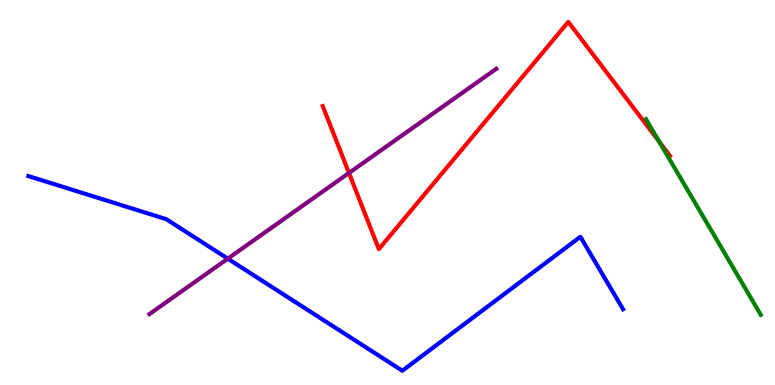[{'lines': ['blue', 'red'], 'intersections': []}, {'lines': ['green', 'red'], 'intersections': [{'x': 8.5, 'y': 6.32}]}, {'lines': ['purple', 'red'], 'intersections': [{'x': 4.5, 'y': 5.51}]}, {'lines': ['blue', 'green'], 'intersections': []}, {'lines': ['blue', 'purple'], 'intersections': [{'x': 2.94, 'y': 3.28}]}, {'lines': ['green', 'purple'], 'intersections': []}]